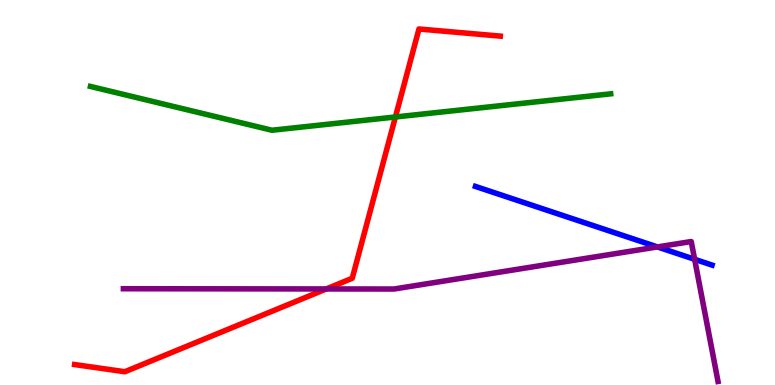[{'lines': ['blue', 'red'], 'intersections': []}, {'lines': ['green', 'red'], 'intersections': [{'x': 5.1, 'y': 6.96}]}, {'lines': ['purple', 'red'], 'intersections': [{'x': 4.21, 'y': 2.49}]}, {'lines': ['blue', 'green'], 'intersections': []}, {'lines': ['blue', 'purple'], 'intersections': [{'x': 8.48, 'y': 3.59}, {'x': 8.96, 'y': 3.26}]}, {'lines': ['green', 'purple'], 'intersections': []}]